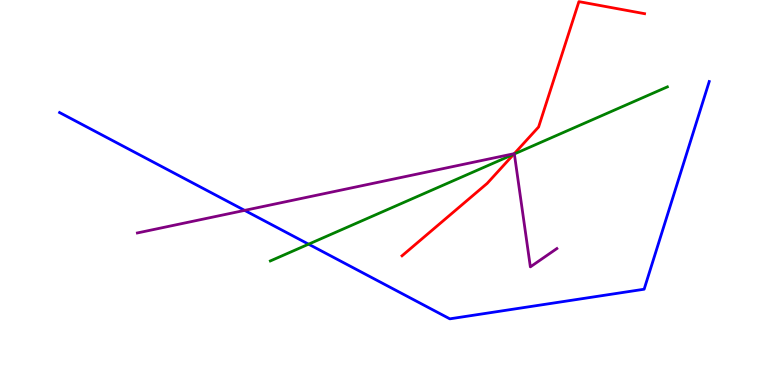[{'lines': ['blue', 'red'], 'intersections': []}, {'lines': ['green', 'red'], 'intersections': [{'x': 6.63, 'y': 5.99}]}, {'lines': ['purple', 'red'], 'intersections': [{'x': 6.64, 'y': 6.01}]}, {'lines': ['blue', 'green'], 'intersections': [{'x': 3.98, 'y': 3.66}]}, {'lines': ['blue', 'purple'], 'intersections': [{'x': 3.16, 'y': 4.54}]}, {'lines': ['green', 'purple'], 'intersections': [{'x': 6.64, 'y': 6.0}]}]